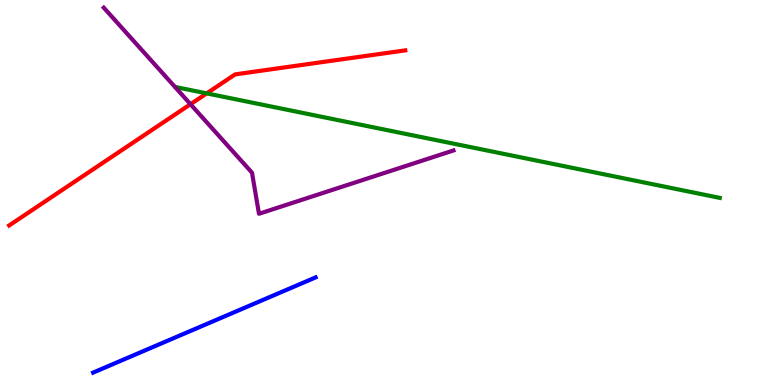[{'lines': ['blue', 'red'], 'intersections': []}, {'lines': ['green', 'red'], 'intersections': [{'x': 2.67, 'y': 7.57}]}, {'lines': ['purple', 'red'], 'intersections': [{'x': 2.46, 'y': 7.29}]}, {'lines': ['blue', 'green'], 'intersections': []}, {'lines': ['blue', 'purple'], 'intersections': []}, {'lines': ['green', 'purple'], 'intersections': []}]